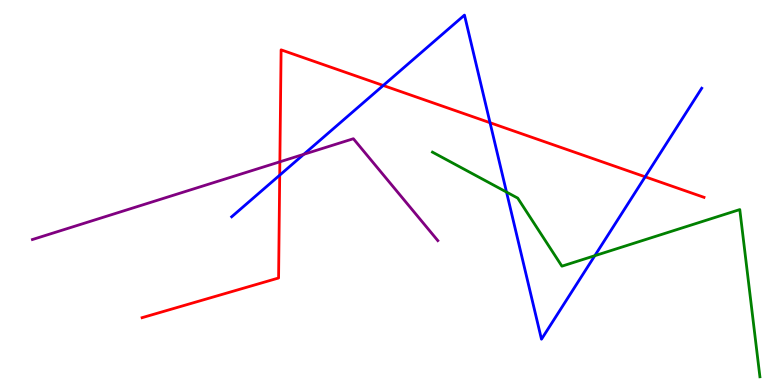[{'lines': ['blue', 'red'], 'intersections': [{'x': 3.61, 'y': 5.45}, {'x': 4.95, 'y': 7.78}, {'x': 6.32, 'y': 6.81}, {'x': 8.32, 'y': 5.41}]}, {'lines': ['green', 'red'], 'intersections': []}, {'lines': ['purple', 'red'], 'intersections': [{'x': 3.61, 'y': 5.8}]}, {'lines': ['blue', 'green'], 'intersections': [{'x': 6.54, 'y': 5.01}, {'x': 7.67, 'y': 3.36}]}, {'lines': ['blue', 'purple'], 'intersections': [{'x': 3.92, 'y': 5.99}]}, {'lines': ['green', 'purple'], 'intersections': []}]